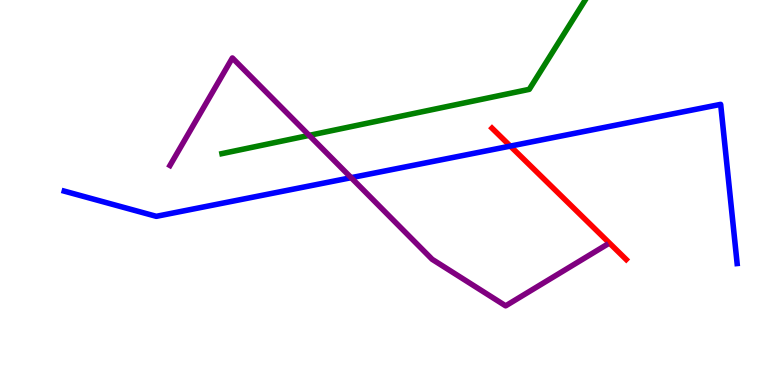[{'lines': ['blue', 'red'], 'intersections': [{'x': 6.58, 'y': 6.21}]}, {'lines': ['green', 'red'], 'intersections': []}, {'lines': ['purple', 'red'], 'intersections': []}, {'lines': ['blue', 'green'], 'intersections': []}, {'lines': ['blue', 'purple'], 'intersections': [{'x': 4.53, 'y': 5.39}]}, {'lines': ['green', 'purple'], 'intersections': [{'x': 3.99, 'y': 6.48}]}]